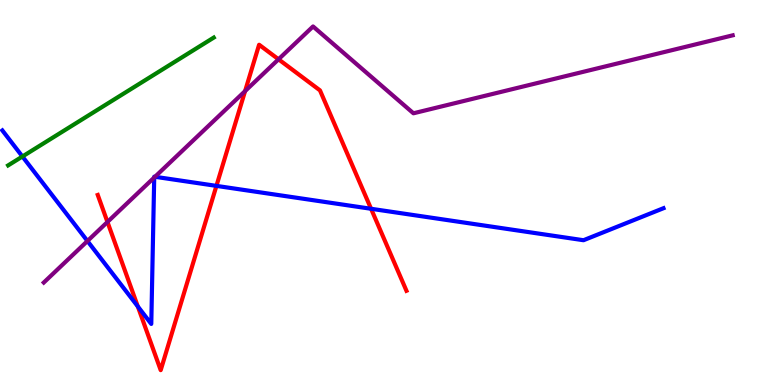[{'lines': ['blue', 'red'], 'intersections': [{'x': 1.78, 'y': 2.04}, {'x': 2.79, 'y': 5.17}, {'x': 4.79, 'y': 4.58}]}, {'lines': ['green', 'red'], 'intersections': []}, {'lines': ['purple', 'red'], 'intersections': [{'x': 1.39, 'y': 4.23}, {'x': 3.16, 'y': 7.63}, {'x': 3.59, 'y': 8.46}]}, {'lines': ['blue', 'green'], 'intersections': [{'x': 0.289, 'y': 5.93}]}, {'lines': ['blue', 'purple'], 'intersections': [{'x': 1.13, 'y': 3.74}, {'x': 1.99, 'y': 5.39}, {'x': 2.0, 'y': 5.41}]}, {'lines': ['green', 'purple'], 'intersections': []}]